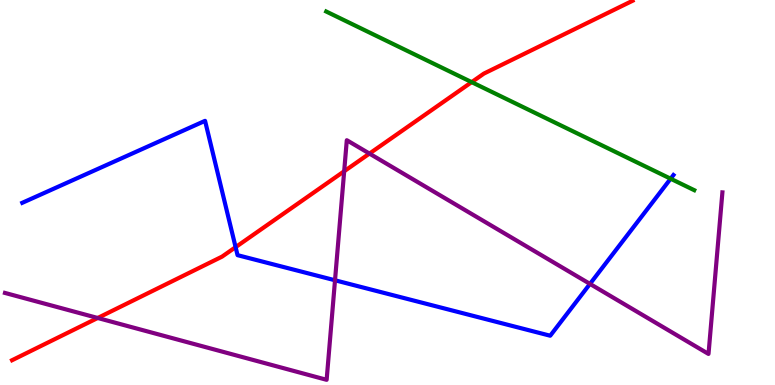[{'lines': ['blue', 'red'], 'intersections': [{'x': 3.04, 'y': 3.58}]}, {'lines': ['green', 'red'], 'intersections': [{'x': 6.09, 'y': 7.87}]}, {'lines': ['purple', 'red'], 'intersections': [{'x': 1.26, 'y': 1.74}, {'x': 4.44, 'y': 5.55}, {'x': 4.77, 'y': 6.01}]}, {'lines': ['blue', 'green'], 'intersections': [{'x': 8.65, 'y': 5.36}]}, {'lines': ['blue', 'purple'], 'intersections': [{'x': 4.32, 'y': 2.72}, {'x': 7.61, 'y': 2.63}]}, {'lines': ['green', 'purple'], 'intersections': []}]